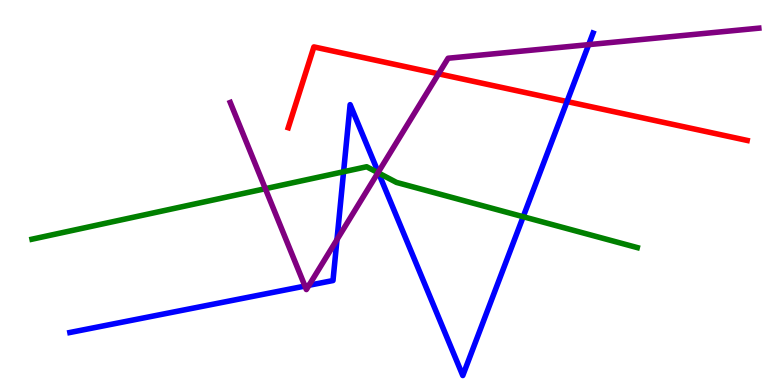[{'lines': ['blue', 'red'], 'intersections': [{'x': 7.32, 'y': 7.36}]}, {'lines': ['green', 'red'], 'intersections': []}, {'lines': ['purple', 'red'], 'intersections': [{'x': 5.66, 'y': 8.08}]}, {'lines': ['blue', 'green'], 'intersections': [{'x': 4.43, 'y': 5.54}, {'x': 4.88, 'y': 5.51}, {'x': 6.75, 'y': 4.37}]}, {'lines': ['blue', 'purple'], 'intersections': [{'x': 3.93, 'y': 2.57}, {'x': 3.99, 'y': 2.59}, {'x': 4.35, 'y': 3.78}, {'x': 4.88, 'y': 5.53}, {'x': 7.6, 'y': 8.84}]}, {'lines': ['green', 'purple'], 'intersections': [{'x': 3.42, 'y': 5.1}, {'x': 4.88, 'y': 5.51}]}]